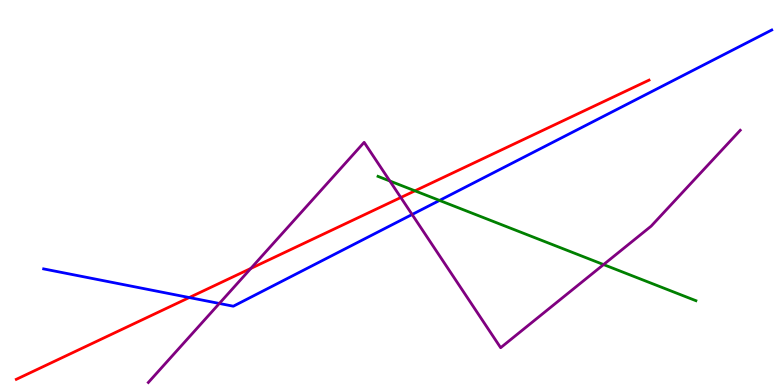[{'lines': ['blue', 'red'], 'intersections': [{'x': 2.44, 'y': 2.27}]}, {'lines': ['green', 'red'], 'intersections': [{'x': 5.35, 'y': 5.04}]}, {'lines': ['purple', 'red'], 'intersections': [{'x': 3.24, 'y': 3.03}, {'x': 5.17, 'y': 4.87}]}, {'lines': ['blue', 'green'], 'intersections': [{'x': 5.67, 'y': 4.79}]}, {'lines': ['blue', 'purple'], 'intersections': [{'x': 2.83, 'y': 2.12}, {'x': 5.32, 'y': 4.43}]}, {'lines': ['green', 'purple'], 'intersections': [{'x': 5.03, 'y': 5.3}, {'x': 7.79, 'y': 3.13}]}]